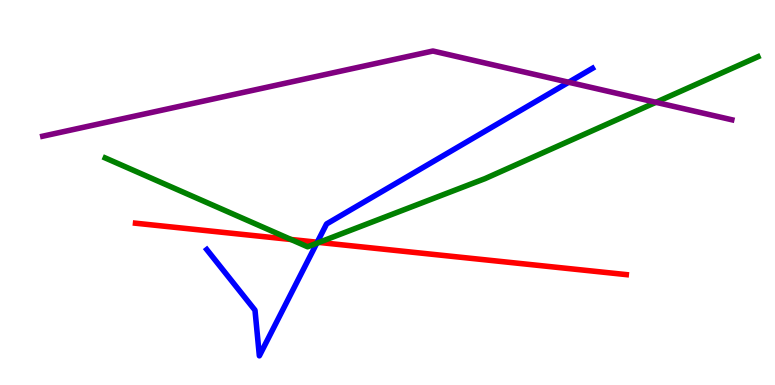[{'lines': ['blue', 'red'], 'intersections': [{'x': 4.09, 'y': 3.71}]}, {'lines': ['green', 'red'], 'intersections': [{'x': 3.76, 'y': 3.78}, {'x': 4.12, 'y': 3.7}]}, {'lines': ['purple', 'red'], 'intersections': []}, {'lines': ['blue', 'green'], 'intersections': [{'x': 4.09, 'y': 3.68}]}, {'lines': ['blue', 'purple'], 'intersections': [{'x': 7.34, 'y': 7.86}]}, {'lines': ['green', 'purple'], 'intersections': [{'x': 8.46, 'y': 7.34}]}]